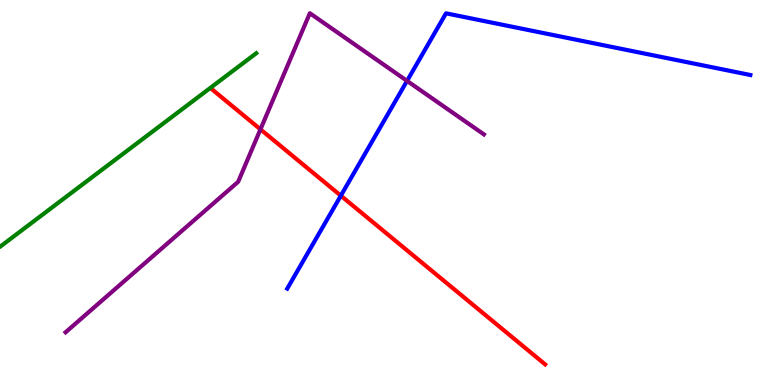[{'lines': ['blue', 'red'], 'intersections': [{'x': 4.4, 'y': 4.92}]}, {'lines': ['green', 'red'], 'intersections': []}, {'lines': ['purple', 'red'], 'intersections': [{'x': 3.36, 'y': 6.64}]}, {'lines': ['blue', 'green'], 'intersections': []}, {'lines': ['blue', 'purple'], 'intersections': [{'x': 5.25, 'y': 7.9}]}, {'lines': ['green', 'purple'], 'intersections': []}]